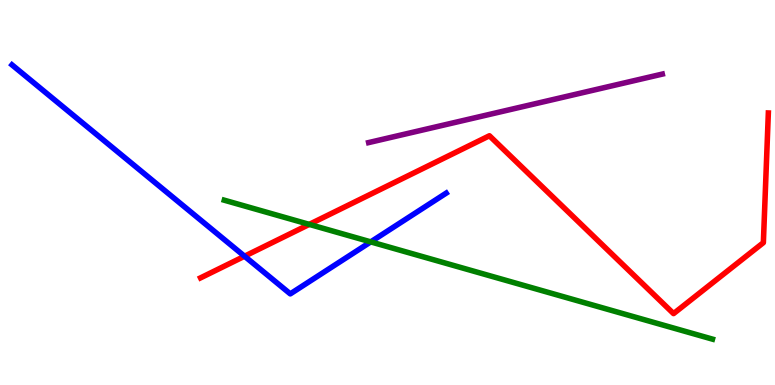[{'lines': ['blue', 'red'], 'intersections': [{'x': 3.16, 'y': 3.34}]}, {'lines': ['green', 'red'], 'intersections': [{'x': 3.99, 'y': 4.17}]}, {'lines': ['purple', 'red'], 'intersections': []}, {'lines': ['blue', 'green'], 'intersections': [{'x': 4.78, 'y': 3.72}]}, {'lines': ['blue', 'purple'], 'intersections': []}, {'lines': ['green', 'purple'], 'intersections': []}]